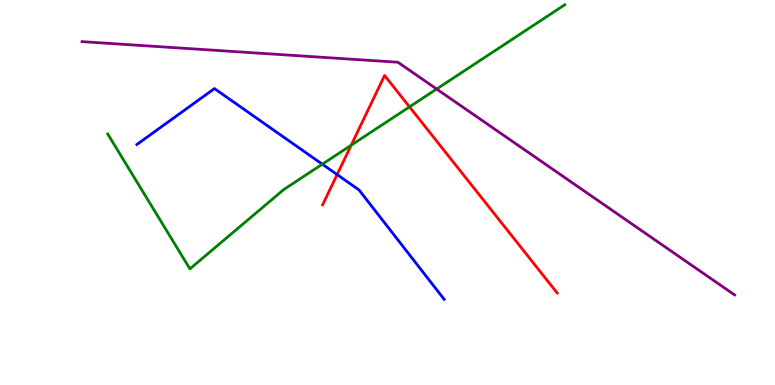[{'lines': ['blue', 'red'], 'intersections': [{'x': 4.35, 'y': 5.47}]}, {'lines': ['green', 'red'], 'intersections': [{'x': 4.53, 'y': 6.23}, {'x': 5.28, 'y': 7.22}]}, {'lines': ['purple', 'red'], 'intersections': []}, {'lines': ['blue', 'green'], 'intersections': [{'x': 4.16, 'y': 5.74}]}, {'lines': ['blue', 'purple'], 'intersections': []}, {'lines': ['green', 'purple'], 'intersections': [{'x': 5.63, 'y': 7.69}]}]